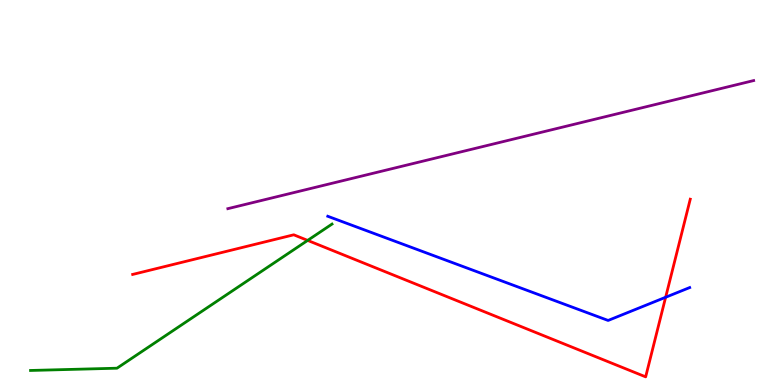[{'lines': ['blue', 'red'], 'intersections': [{'x': 8.59, 'y': 2.28}]}, {'lines': ['green', 'red'], 'intersections': [{'x': 3.97, 'y': 3.76}]}, {'lines': ['purple', 'red'], 'intersections': []}, {'lines': ['blue', 'green'], 'intersections': []}, {'lines': ['blue', 'purple'], 'intersections': []}, {'lines': ['green', 'purple'], 'intersections': []}]